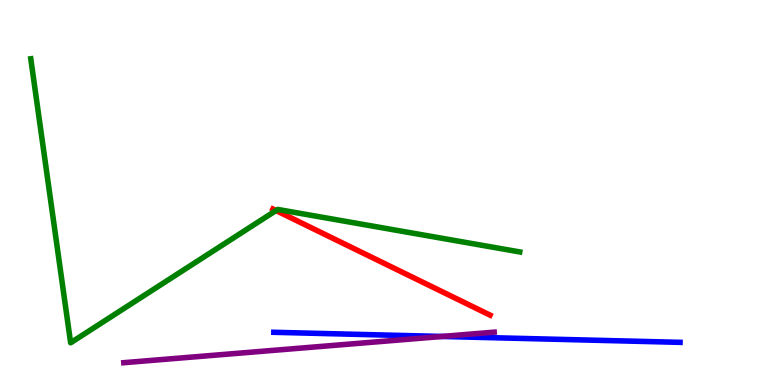[{'lines': ['blue', 'red'], 'intersections': []}, {'lines': ['green', 'red'], 'intersections': [{'x': 3.56, 'y': 4.53}]}, {'lines': ['purple', 'red'], 'intersections': []}, {'lines': ['blue', 'green'], 'intersections': []}, {'lines': ['blue', 'purple'], 'intersections': [{'x': 5.7, 'y': 1.26}]}, {'lines': ['green', 'purple'], 'intersections': []}]